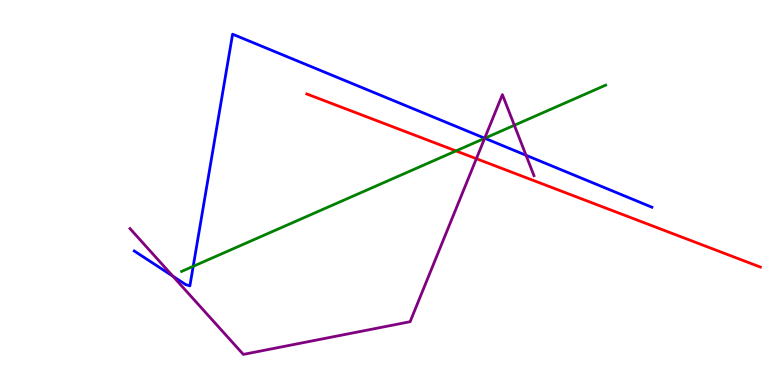[{'lines': ['blue', 'red'], 'intersections': []}, {'lines': ['green', 'red'], 'intersections': [{'x': 5.88, 'y': 6.08}]}, {'lines': ['purple', 'red'], 'intersections': [{'x': 6.15, 'y': 5.88}]}, {'lines': ['blue', 'green'], 'intersections': [{'x': 2.49, 'y': 3.08}, {'x': 6.26, 'y': 6.41}]}, {'lines': ['blue', 'purple'], 'intersections': [{'x': 2.23, 'y': 2.83}, {'x': 6.25, 'y': 6.41}, {'x': 6.79, 'y': 5.97}]}, {'lines': ['green', 'purple'], 'intersections': [{'x': 6.25, 'y': 6.41}, {'x': 6.64, 'y': 6.75}]}]